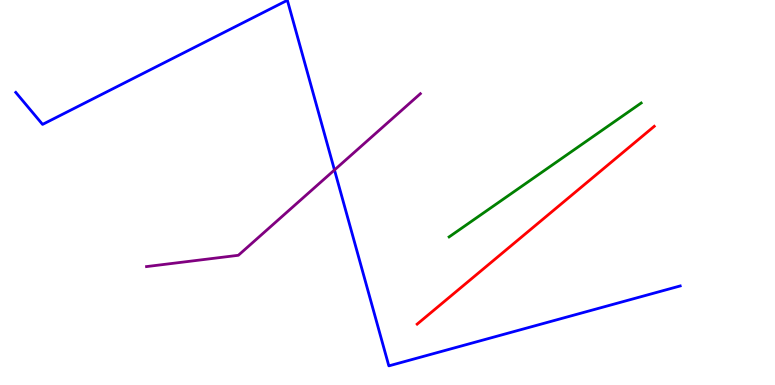[{'lines': ['blue', 'red'], 'intersections': []}, {'lines': ['green', 'red'], 'intersections': []}, {'lines': ['purple', 'red'], 'intersections': []}, {'lines': ['blue', 'green'], 'intersections': []}, {'lines': ['blue', 'purple'], 'intersections': [{'x': 4.32, 'y': 5.59}]}, {'lines': ['green', 'purple'], 'intersections': []}]